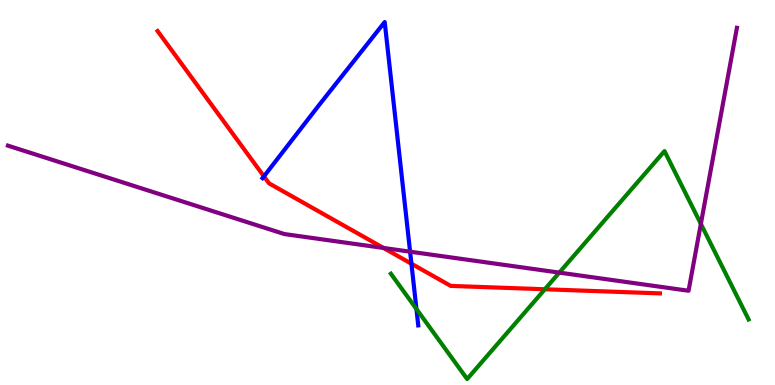[{'lines': ['blue', 'red'], 'intersections': [{'x': 3.41, 'y': 5.42}, {'x': 5.31, 'y': 3.15}]}, {'lines': ['green', 'red'], 'intersections': [{'x': 7.03, 'y': 2.49}]}, {'lines': ['purple', 'red'], 'intersections': [{'x': 4.95, 'y': 3.56}]}, {'lines': ['blue', 'green'], 'intersections': [{'x': 5.37, 'y': 1.97}]}, {'lines': ['blue', 'purple'], 'intersections': [{'x': 5.29, 'y': 3.46}]}, {'lines': ['green', 'purple'], 'intersections': [{'x': 7.22, 'y': 2.92}, {'x': 9.04, 'y': 4.19}]}]